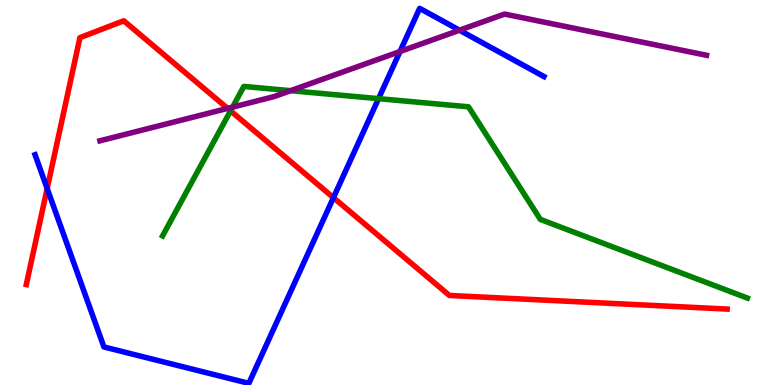[{'lines': ['blue', 'red'], 'intersections': [{'x': 0.609, 'y': 5.1}, {'x': 4.3, 'y': 4.87}]}, {'lines': ['green', 'red'], 'intersections': [{'x': 2.97, 'y': 7.12}]}, {'lines': ['purple', 'red'], 'intersections': [{'x': 2.94, 'y': 7.18}]}, {'lines': ['blue', 'green'], 'intersections': [{'x': 4.88, 'y': 7.44}]}, {'lines': ['blue', 'purple'], 'intersections': [{'x': 5.16, 'y': 8.66}, {'x': 5.93, 'y': 9.22}]}, {'lines': ['green', 'purple'], 'intersections': [{'x': 3.0, 'y': 7.22}, {'x': 3.75, 'y': 7.64}]}]